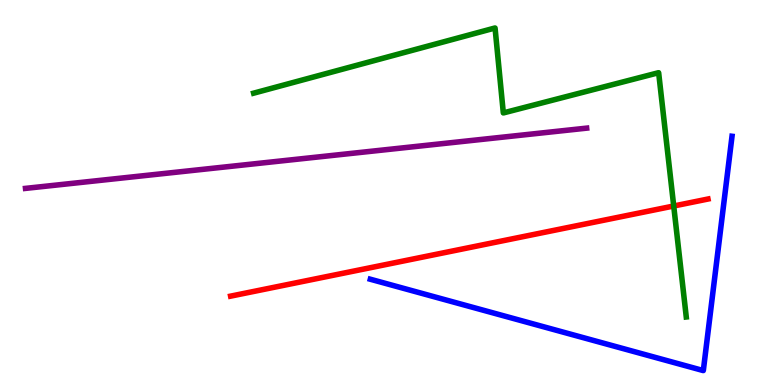[{'lines': ['blue', 'red'], 'intersections': []}, {'lines': ['green', 'red'], 'intersections': [{'x': 8.69, 'y': 4.65}]}, {'lines': ['purple', 'red'], 'intersections': []}, {'lines': ['blue', 'green'], 'intersections': []}, {'lines': ['blue', 'purple'], 'intersections': []}, {'lines': ['green', 'purple'], 'intersections': []}]